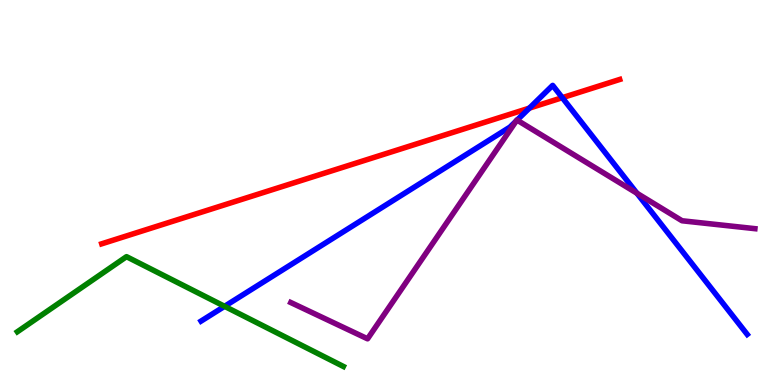[{'lines': ['blue', 'red'], 'intersections': [{'x': 6.83, 'y': 7.19}, {'x': 7.26, 'y': 7.46}]}, {'lines': ['green', 'red'], 'intersections': []}, {'lines': ['purple', 'red'], 'intersections': []}, {'lines': ['blue', 'green'], 'intersections': [{'x': 2.9, 'y': 2.04}]}, {'lines': ['blue', 'purple'], 'intersections': [{'x': 6.66, 'y': 6.86}, {'x': 6.67, 'y': 6.88}, {'x': 8.22, 'y': 4.98}]}, {'lines': ['green', 'purple'], 'intersections': []}]